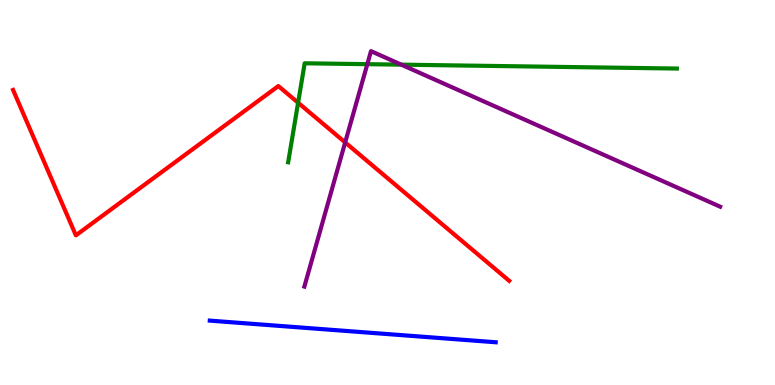[{'lines': ['blue', 'red'], 'intersections': []}, {'lines': ['green', 'red'], 'intersections': [{'x': 3.85, 'y': 7.33}]}, {'lines': ['purple', 'red'], 'intersections': [{'x': 4.45, 'y': 6.3}]}, {'lines': ['blue', 'green'], 'intersections': []}, {'lines': ['blue', 'purple'], 'intersections': []}, {'lines': ['green', 'purple'], 'intersections': [{'x': 4.74, 'y': 8.33}, {'x': 5.18, 'y': 8.32}]}]